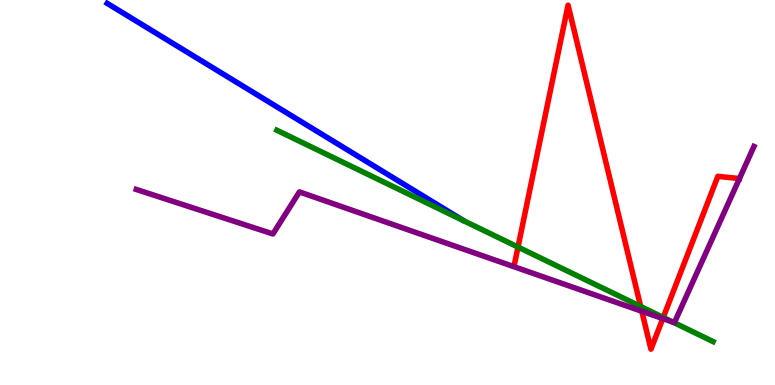[{'lines': ['blue', 'red'], 'intersections': []}, {'lines': ['green', 'red'], 'intersections': [{'x': 6.68, 'y': 3.58}, {'x': 8.27, 'y': 2.04}, {'x': 8.56, 'y': 1.76}]}, {'lines': ['purple', 'red'], 'intersections': [{'x': 8.28, 'y': 1.92}, {'x': 8.55, 'y': 1.73}]}, {'lines': ['blue', 'green'], 'intersections': []}, {'lines': ['blue', 'purple'], 'intersections': []}, {'lines': ['green', 'purple'], 'intersections': [{'x': 8.68, 'y': 1.63}]}]